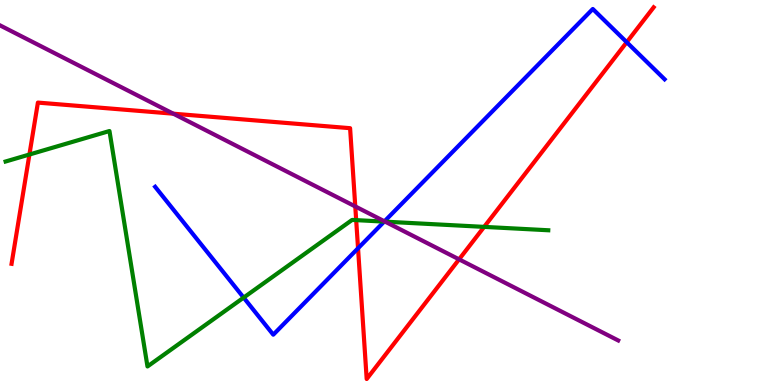[{'lines': ['blue', 'red'], 'intersections': [{'x': 4.62, 'y': 3.55}, {'x': 8.09, 'y': 8.9}]}, {'lines': ['green', 'red'], 'intersections': [{'x': 0.38, 'y': 5.99}, {'x': 4.6, 'y': 4.28}, {'x': 6.25, 'y': 4.11}]}, {'lines': ['purple', 'red'], 'intersections': [{'x': 2.24, 'y': 7.05}, {'x': 4.58, 'y': 4.64}, {'x': 5.92, 'y': 3.26}]}, {'lines': ['blue', 'green'], 'intersections': [{'x': 3.14, 'y': 2.27}, {'x': 4.96, 'y': 4.24}]}, {'lines': ['blue', 'purple'], 'intersections': [{'x': 4.96, 'y': 4.25}]}, {'lines': ['green', 'purple'], 'intersections': [{'x': 4.97, 'y': 4.24}]}]